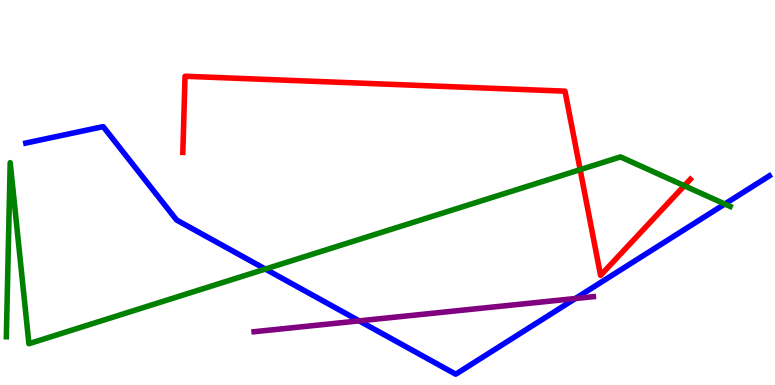[{'lines': ['blue', 'red'], 'intersections': []}, {'lines': ['green', 'red'], 'intersections': [{'x': 7.49, 'y': 5.59}, {'x': 8.83, 'y': 5.18}]}, {'lines': ['purple', 'red'], 'intersections': []}, {'lines': ['blue', 'green'], 'intersections': [{'x': 3.42, 'y': 3.01}, {'x': 9.35, 'y': 4.7}]}, {'lines': ['blue', 'purple'], 'intersections': [{'x': 4.63, 'y': 1.67}, {'x': 7.42, 'y': 2.25}]}, {'lines': ['green', 'purple'], 'intersections': []}]